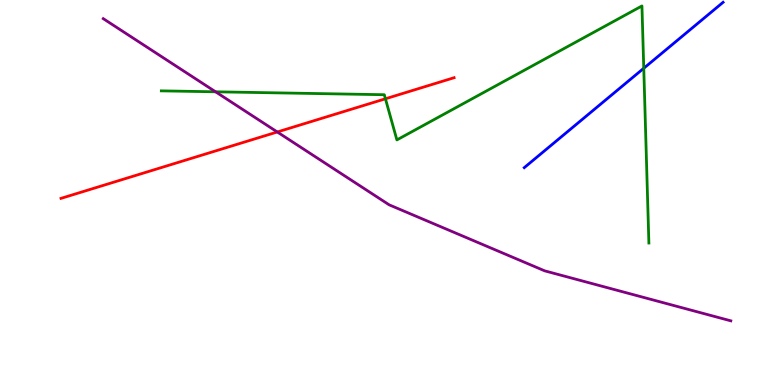[{'lines': ['blue', 'red'], 'intersections': []}, {'lines': ['green', 'red'], 'intersections': [{'x': 4.97, 'y': 7.43}]}, {'lines': ['purple', 'red'], 'intersections': [{'x': 3.58, 'y': 6.57}]}, {'lines': ['blue', 'green'], 'intersections': [{'x': 8.31, 'y': 8.23}]}, {'lines': ['blue', 'purple'], 'intersections': []}, {'lines': ['green', 'purple'], 'intersections': [{'x': 2.78, 'y': 7.62}]}]